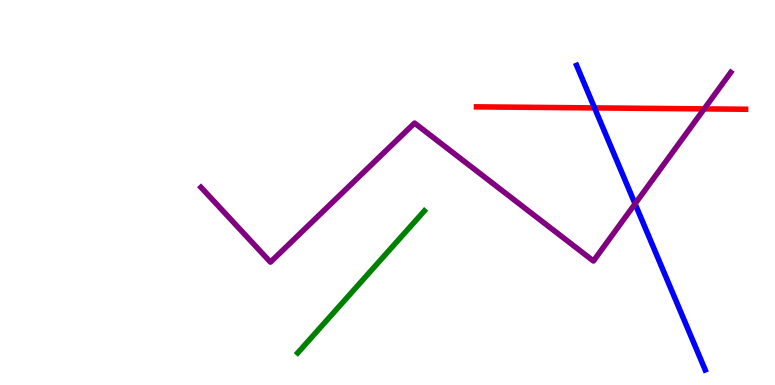[{'lines': ['blue', 'red'], 'intersections': [{'x': 7.67, 'y': 7.2}]}, {'lines': ['green', 'red'], 'intersections': []}, {'lines': ['purple', 'red'], 'intersections': [{'x': 9.09, 'y': 7.17}]}, {'lines': ['blue', 'green'], 'intersections': []}, {'lines': ['blue', 'purple'], 'intersections': [{'x': 8.19, 'y': 4.71}]}, {'lines': ['green', 'purple'], 'intersections': []}]